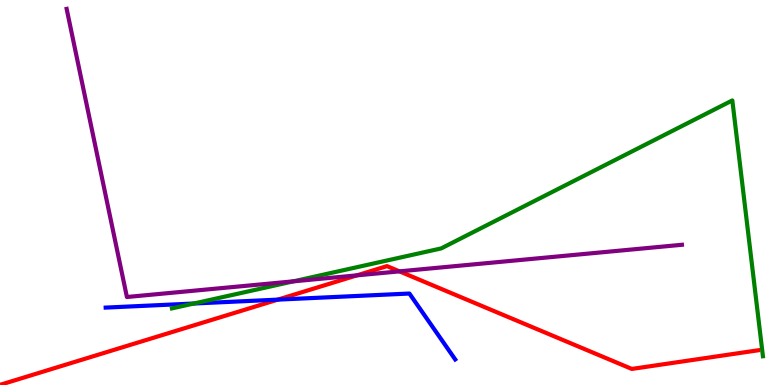[{'lines': ['blue', 'red'], 'intersections': [{'x': 3.58, 'y': 2.22}]}, {'lines': ['green', 'red'], 'intersections': []}, {'lines': ['purple', 'red'], 'intersections': [{'x': 4.6, 'y': 2.85}, {'x': 5.15, 'y': 2.95}]}, {'lines': ['blue', 'green'], 'intersections': [{'x': 2.5, 'y': 2.12}]}, {'lines': ['blue', 'purple'], 'intersections': []}, {'lines': ['green', 'purple'], 'intersections': [{'x': 3.79, 'y': 2.69}]}]